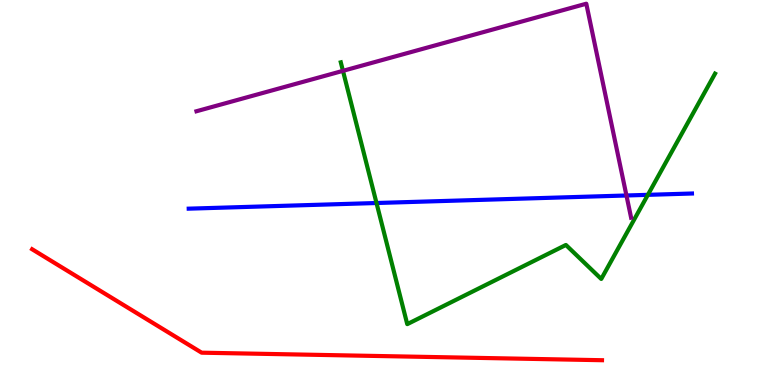[{'lines': ['blue', 'red'], 'intersections': []}, {'lines': ['green', 'red'], 'intersections': []}, {'lines': ['purple', 'red'], 'intersections': []}, {'lines': ['blue', 'green'], 'intersections': [{'x': 4.86, 'y': 4.73}, {'x': 8.36, 'y': 4.94}]}, {'lines': ['blue', 'purple'], 'intersections': [{'x': 8.08, 'y': 4.92}]}, {'lines': ['green', 'purple'], 'intersections': [{'x': 4.43, 'y': 8.16}]}]